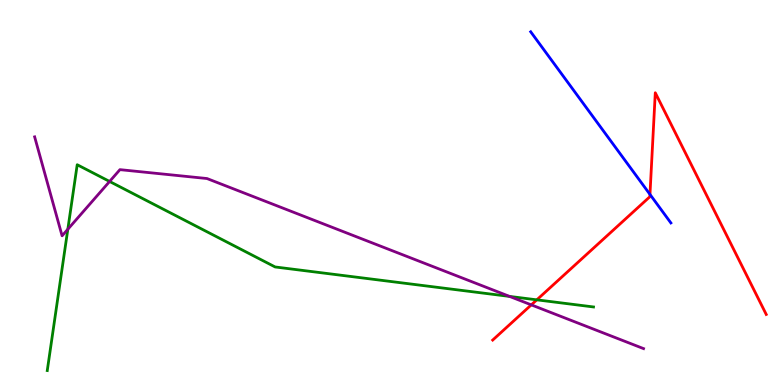[{'lines': ['blue', 'red'], 'intersections': [{'x': 8.39, 'y': 4.95}]}, {'lines': ['green', 'red'], 'intersections': [{'x': 6.93, 'y': 2.21}]}, {'lines': ['purple', 'red'], 'intersections': [{'x': 6.86, 'y': 2.08}]}, {'lines': ['blue', 'green'], 'intersections': []}, {'lines': ['blue', 'purple'], 'intersections': []}, {'lines': ['green', 'purple'], 'intersections': [{'x': 0.875, 'y': 4.05}, {'x': 1.41, 'y': 5.29}, {'x': 6.58, 'y': 2.3}]}]